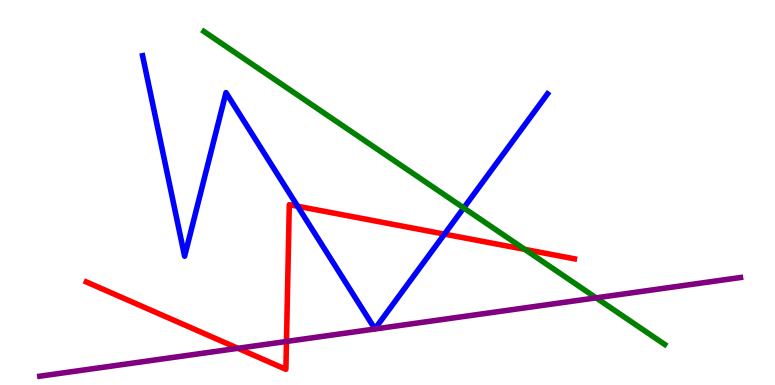[{'lines': ['blue', 'red'], 'intersections': [{'x': 3.84, 'y': 4.64}, {'x': 5.74, 'y': 3.92}]}, {'lines': ['green', 'red'], 'intersections': [{'x': 6.77, 'y': 3.52}]}, {'lines': ['purple', 'red'], 'intersections': [{'x': 3.07, 'y': 0.953}, {'x': 3.7, 'y': 1.13}]}, {'lines': ['blue', 'green'], 'intersections': [{'x': 5.98, 'y': 4.6}]}, {'lines': ['blue', 'purple'], 'intersections': []}, {'lines': ['green', 'purple'], 'intersections': [{'x': 7.69, 'y': 2.26}]}]